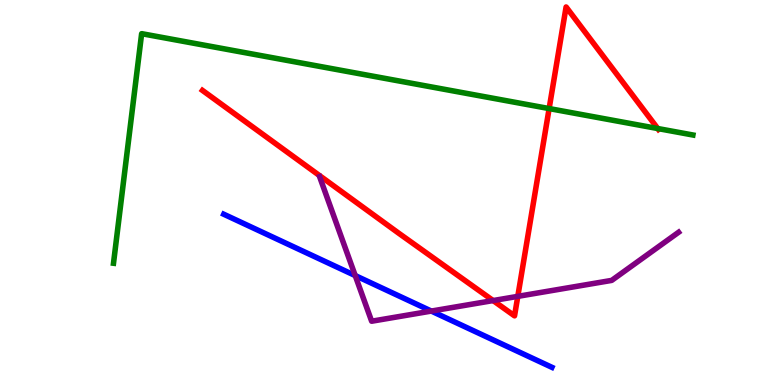[{'lines': ['blue', 'red'], 'intersections': []}, {'lines': ['green', 'red'], 'intersections': [{'x': 7.09, 'y': 7.18}, {'x': 8.49, 'y': 6.66}]}, {'lines': ['purple', 'red'], 'intersections': [{'x': 6.36, 'y': 2.19}, {'x': 6.68, 'y': 2.3}]}, {'lines': ['blue', 'green'], 'intersections': []}, {'lines': ['blue', 'purple'], 'intersections': [{'x': 4.58, 'y': 2.84}, {'x': 5.57, 'y': 1.92}]}, {'lines': ['green', 'purple'], 'intersections': []}]